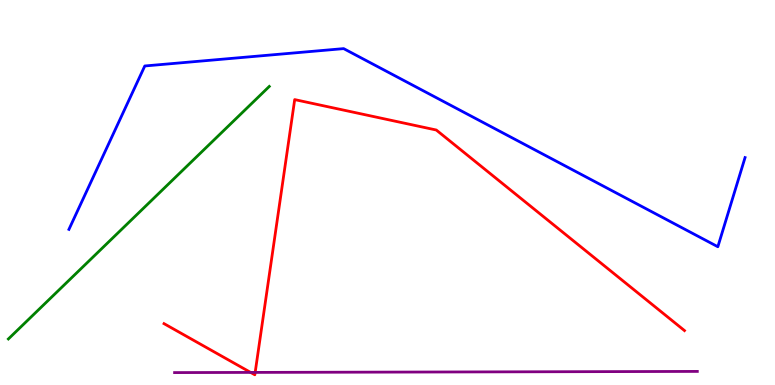[{'lines': ['blue', 'red'], 'intersections': []}, {'lines': ['green', 'red'], 'intersections': []}, {'lines': ['purple', 'red'], 'intersections': [{'x': 3.23, 'y': 0.327}, {'x': 3.29, 'y': 0.327}]}, {'lines': ['blue', 'green'], 'intersections': []}, {'lines': ['blue', 'purple'], 'intersections': []}, {'lines': ['green', 'purple'], 'intersections': []}]